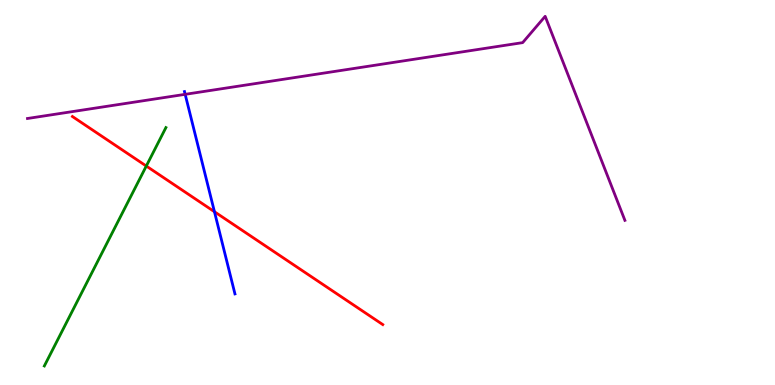[{'lines': ['blue', 'red'], 'intersections': [{'x': 2.77, 'y': 4.5}]}, {'lines': ['green', 'red'], 'intersections': [{'x': 1.89, 'y': 5.69}]}, {'lines': ['purple', 'red'], 'intersections': []}, {'lines': ['blue', 'green'], 'intersections': []}, {'lines': ['blue', 'purple'], 'intersections': [{'x': 2.39, 'y': 7.55}]}, {'lines': ['green', 'purple'], 'intersections': []}]